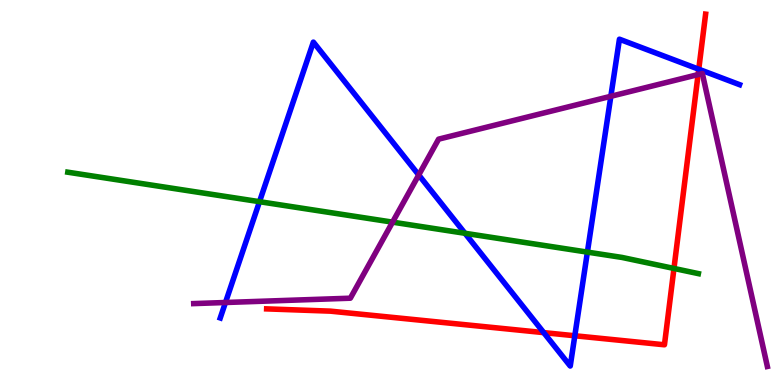[{'lines': ['blue', 'red'], 'intersections': [{'x': 7.02, 'y': 1.36}, {'x': 7.42, 'y': 1.28}, {'x': 9.02, 'y': 8.2}]}, {'lines': ['green', 'red'], 'intersections': [{'x': 8.7, 'y': 3.03}]}, {'lines': ['purple', 'red'], 'intersections': [{'x': 9.01, 'y': 8.06}]}, {'lines': ['blue', 'green'], 'intersections': [{'x': 3.35, 'y': 4.76}, {'x': 6.0, 'y': 3.94}, {'x': 7.58, 'y': 3.45}]}, {'lines': ['blue', 'purple'], 'intersections': [{'x': 2.91, 'y': 2.14}, {'x': 5.4, 'y': 5.46}, {'x': 7.88, 'y': 7.5}]}, {'lines': ['green', 'purple'], 'intersections': [{'x': 5.07, 'y': 4.23}]}]